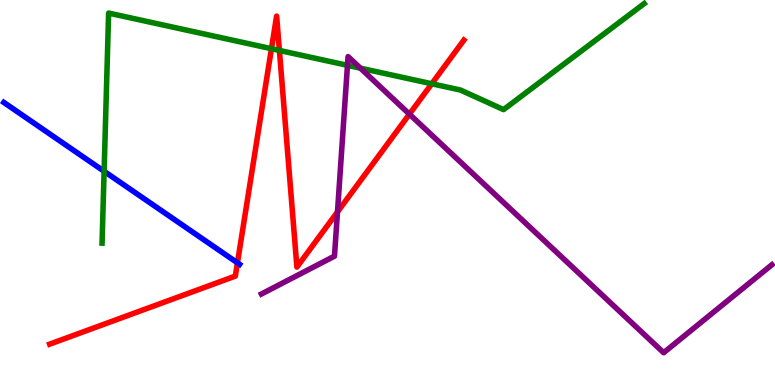[{'lines': ['blue', 'red'], 'intersections': [{'x': 3.06, 'y': 3.17}]}, {'lines': ['green', 'red'], 'intersections': [{'x': 3.5, 'y': 8.74}, {'x': 3.61, 'y': 8.69}, {'x': 5.57, 'y': 7.82}]}, {'lines': ['purple', 'red'], 'intersections': [{'x': 4.35, 'y': 4.5}, {'x': 5.28, 'y': 7.04}]}, {'lines': ['blue', 'green'], 'intersections': [{'x': 1.34, 'y': 5.55}]}, {'lines': ['blue', 'purple'], 'intersections': []}, {'lines': ['green', 'purple'], 'intersections': [{'x': 4.48, 'y': 8.3}, {'x': 4.65, 'y': 8.23}]}]